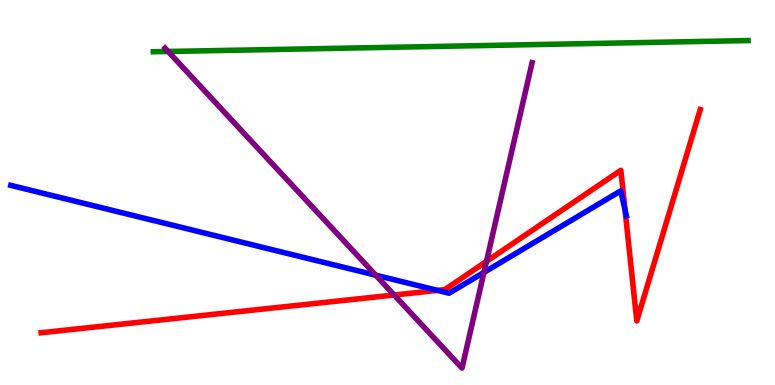[{'lines': ['blue', 'red'], 'intersections': [{'x': 5.64, 'y': 2.46}, {'x': 8.06, 'y': 4.55}]}, {'lines': ['green', 'red'], 'intersections': []}, {'lines': ['purple', 'red'], 'intersections': [{'x': 5.09, 'y': 2.34}, {'x': 6.28, 'y': 3.21}]}, {'lines': ['blue', 'green'], 'intersections': []}, {'lines': ['blue', 'purple'], 'intersections': [{'x': 4.85, 'y': 2.85}, {'x': 6.24, 'y': 2.92}]}, {'lines': ['green', 'purple'], 'intersections': [{'x': 2.17, 'y': 8.66}]}]